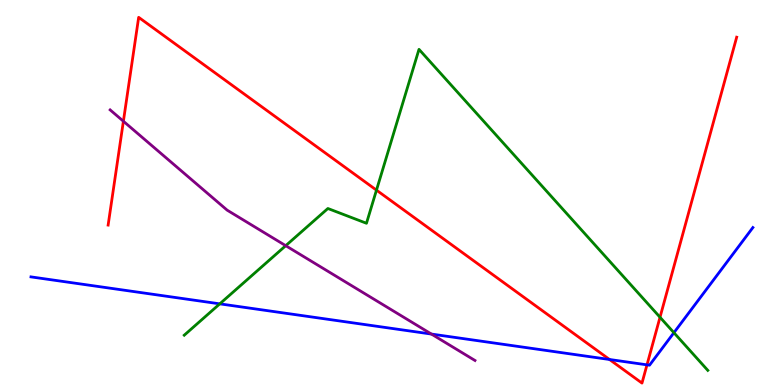[{'lines': ['blue', 'red'], 'intersections': [{'x': 7.86, 'y': 0.663}, {'x': 8.35, 'y': 0.524}]}, {'lines': ['green', 'red'], 'intersections': [{'x': 4.86, 'y': 5.06}, {'x': 8.52, 'y': 1.76}]}, {'lines': ['purple', 'red'], 'intersections': [{'x': 1.59, 'y': 6.85}]}, {'lines': ['blue', 'green'], 'intersections': [{'x': 2.84, 'y': 2.11}, {'x': 8.7, 'y': 1.36}]}, {'lines': ['blue', 'purple'], 'intersections': [{'x': 5.57, 'y': 1.32}]}, {'lines': ['green', 'purple'], 'intersections': [{'x': 3.69, 'y': 3.62}]}]